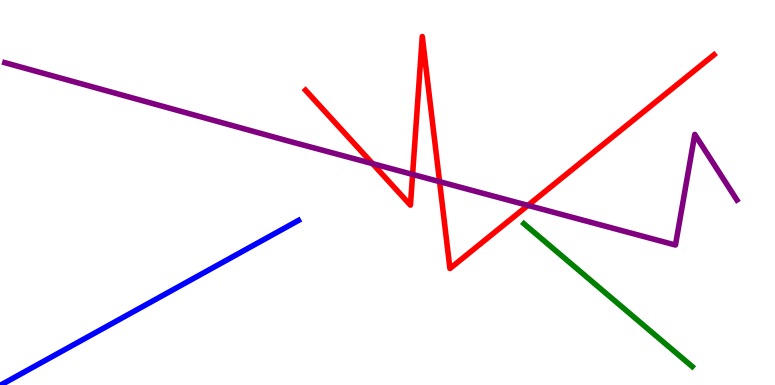[{'lines': ['blue', 'red'], 'intersections': []}, {'lines': ['green', 'red'], 'intersections': []}, {'lines': ['purple', 'red'], 'intersections': [{'x': 4.81, 'y': 5.75}, {'x': 5.32, 'y': 5.47}, {'x': 5.67, 'y': 5.28}, {'x': 6.81, 'y': 4.67}]}, {'lines': ['blue', 'green'], 'intersections': []}, {'lines': ['blue', 'purple'], 'intersections': []}, {'lines': ['green', 'purple'], 'intersections': []}]